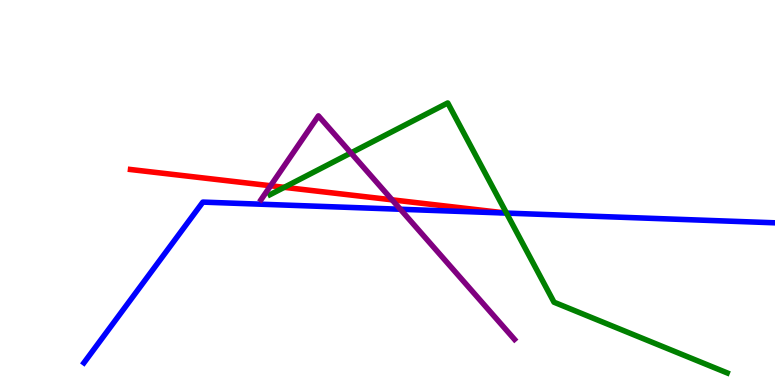[{'lines': ['blue', 'red'], 'intersections': []}, {'lines': ['green', 'red'], 'intersections': [{'x': 3.67, 'y': 5.13}]}, {'lines': ['purple', 'red'], 'intersections': [{'x': 3.49, 'y': 5.18}, {'x': 5.06, 'y': 4.81}]}, {'lines': ['blue', 'green'], 'intersections': [{'x': 6.54, 'y': 4.47}]}, {'lines': ['blue', 'purple'], 'intersections': [{'x': 5.17, 'y': 4.56}]}, {'lines': ['green', 'purple'], 'intersections': [{'x': 4.53, 'y': 6.03}]}]